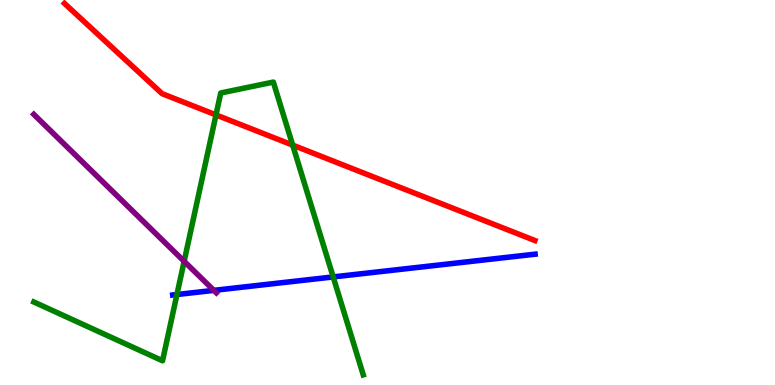[{'lines': ['blue', 'red'], 'intersections': []}, {'lines': ['green', 'red'], 'intersections': [{'x': 2.79, 'y': 7.02}, {'x': 3.78, 'y': 6.23}]}, {'lines': ['purple', 'red'], 'intersections': []}, {'lines': ['blue', 'green'], 'intersections': [{'x': 2.28, 'y': 2.35}, {'x': 4.3, 'y': 2.81}]}, {'lines': ['blue', 'purple'], 'intersections': [{'x': 2.76, 'y': 2.46}]}, {'lines': ['green', 'purple'], 'intersections': [{'x': 2.38, 'y': 3.21}]}]